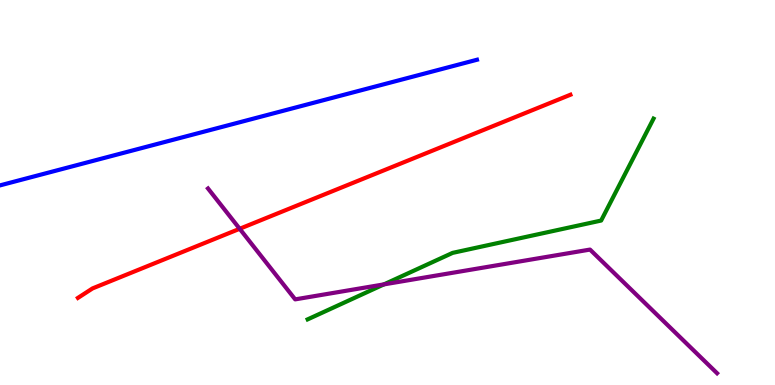[{'lines': ['blue', 'red'], 'intersections': []}, {'lines': ['green', 'red'], 'intersections': []}, {'lines': ['purple', 'red'], 'intersections': [{'x': 3.09, 'y': 4.06}]}, {'lines': ['blue', 'green'], 'intersections': []}, {'lines': ['blue', 'purple'], 'intersections': []}, {'lines': ['green', 'purple'], 'intersections': [{'x': 4.95, 'y': 2.61}]}]